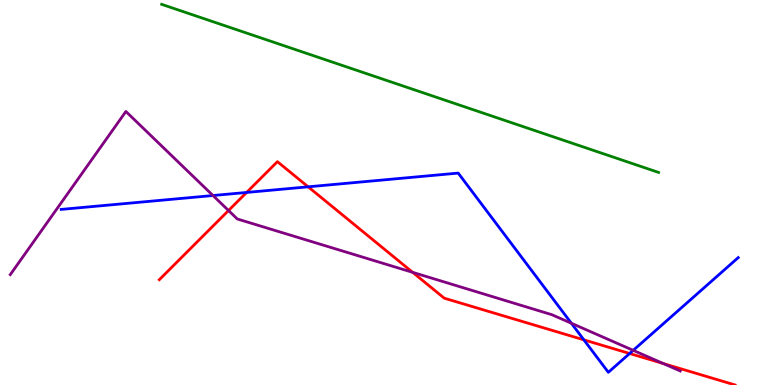[{'lines': ['blue', 'red'], 'intersections': [{'x': 3.18, 'y': 5.0}, {'x': 3.98, 'y': 5.15}, {'x': 7.53, 'y': 1.17}, {'x': 8.12, 'y': 0.818}]}, {'lines': ['green', 'red'], 'intersections': []}, {'lines': ['purple', 'red'], 'intersections': [{'x': 2.95, 'y': 4.53}, {'x': 5.32, 'y': 2.93}, {'x': 8.56, 'y': 0.557}]}, {'lines': ['blue', 'green'], 'intersections': []}, {'lines': ['blue', 'purple'], 'intersections': [{'x': 2.75, 'y': 4.92}, {'x': 7.37, 'y': 1.6}, {'x': 8.17, 'y': 0.9}]}, {'lines': ['green', 'purple'], 'intersections': []}]